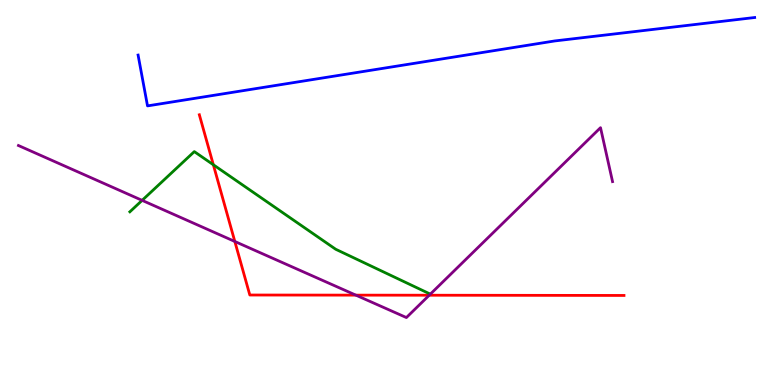[{'lines': ['blue', 'red'], 'intersections': []}, {'lines': ['green', 'red'], 'intersections': [{'x': 2.75, 'y': 5.72}]}, {'lines': ['purple', 'red'], 'intersections': [{'x': 3.03, 'y': 3.73}, {'x': 4.59, 'y': 2.33}, {'x': 5.54, 'y': 2.33}]}, {'lines': ['blue', 'green'], 'intersections': []}, {'lines': ['blue', 'purple'], 'intersections': []}, {'lines': ['green', 'purple'], 'intersections': [{'x': 1.83, 'y': 4.8}]}]